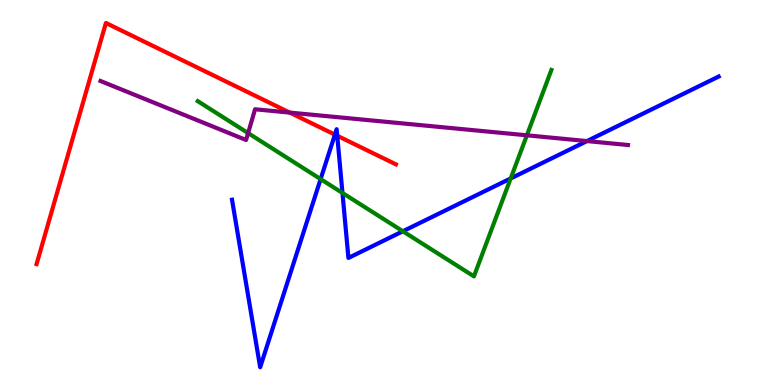[{'lines': ['blue', 'red'], 'intersections': [{'x': 4.32, 'y': 6.5}, {'x': 4.35, 'y': 6.47}]}, {'lines': ['green', 'red'], 'intersections': []}, {'lines': ['purple', 'red'], 'intersections': [{'x': 3.74, 'y': 7.08}]}, {'lines': ['blue', 'green'], 'intersections': [{'x': 4.14, 'y': 5.35}, {'x': 4.42, 'y': 4.99}, {'x': 5.2, 'y': 3.99}, {'x': 6.59, 'y': 5.37}]}, {'lines': ['blue', 'purple'], 'intersections': [{'x': 7.57, 'y': 6.34}]}, {'lines': ['green', 'purple'], 'intersections': [{'x': 3.2, 'y': 6.54}, {'x': 6.8, 'y': 6.49}]}]